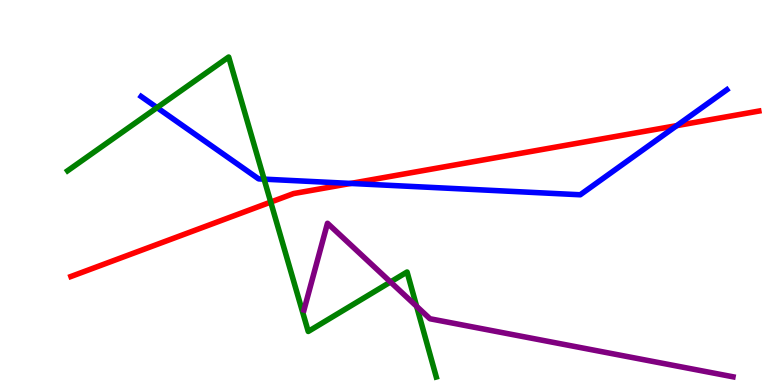[{'lines': ['blue', 'red'], 'intersections': [{'x': 4.53, 'y': 5.24}, {'x': 8.73, 'y': 6.74}]}, {'lines': ['green', 'red'], 'intersections': [{'x': 3.49, 'y': 4.75}]}, {'lines': ['purple', 'red'], 'intersections': []}, {'lines': ['blue', 'green'], 'intersections': [{'x': 2.03, 'y': 7.2}, {'x': 3.41, 'y': 5.35}]}, {'lines': ['blue', 'purple'], 'intersections': []}, {'lines': ['green', 'purple'], 'intersections': [{'x': 5.04, 'y': 2.68}, {'x': 5.38, 'y': 2.04}]}]